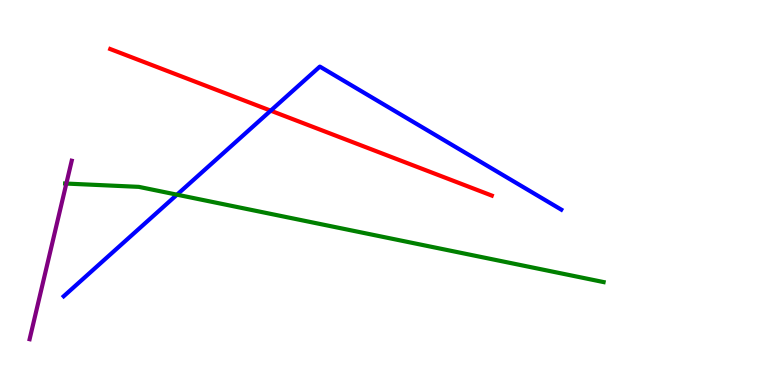[{'lines': ['blue', 'red'], 'intersections': [{'x': 3.49, 'y': 7.13}]}, {'lines': ['green', 'red'], 'intersections': []}, {'lines': ['purple', 'red'], 'intersections': []}, {'lines': ['blue', 'green'], 'intersections': [{'x': 2.28, 'y': 4.94}]}, {'lines': ['blue', 'purple'], 'intersections': []}, {'lines': ['green', 'purple'], 'intersections': [{'x': 0.856, 'y': 5.23}]}]